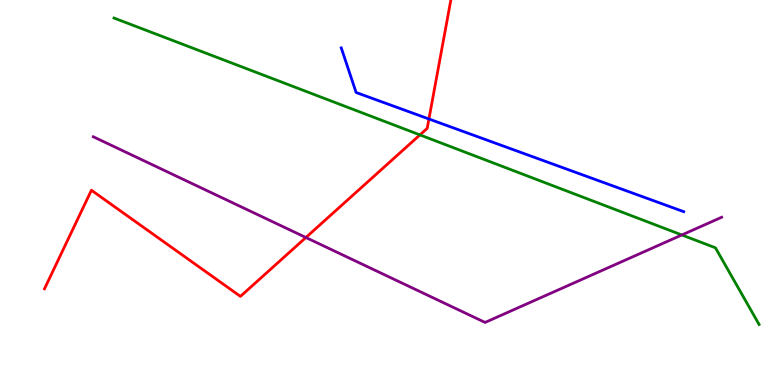[{'lines': ['blue', 'red'], 'intersections': [{'x': 5.53, 'y': 6.91}]}, {'lines': ['green', 'red'], 'intersections': [{'x': 5.42, 'y': 6.5}]}, {'lines': ['purple', 'red'], 'intersections': [{'x': 3.95, 'y': 3.83}]}, {'lines': ['blue', 'green'], 'intersections': []}, {'lines': ['blue', 'purple'], 'intersections': []}, {'lines': ['green', 'purple'], 'intersections': [{'x': 8.8, 'y': 3.9}]}]